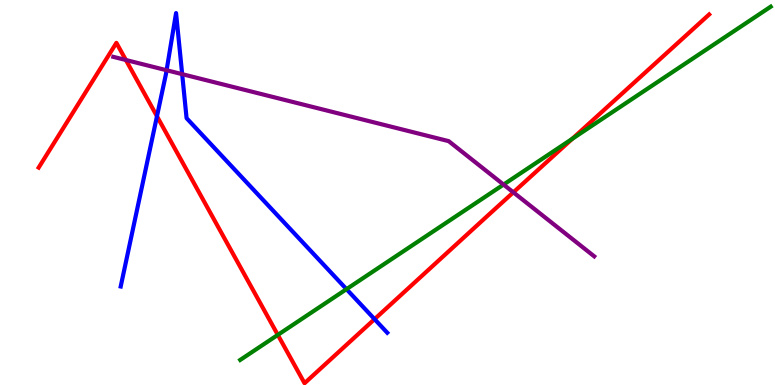[{'lines': ['blue', 'red'], 'intersections': [{'x': 2.03, 'y': 6.98}, {'x': 4.83, 'y': 1.71}]}, {'lines': ['green', 'red'], 'intersections': [{'x': 3.58, 'y': 1.3}, {'x': 7.38, 'y': 6.39}]}, {'lines': ['purple', 'red'], 'intersections': [{'x': 1.62, 'y': 8.44}, {'x': 6.62, 'y': 5.0}]}, {'lines': ['blue', 'green'], 'intersections': [{'x': 4.47, 'y': 2.49}]}, {'lines': ['blue', 'purple'], 'intersections': [{'x': 2.15, 'y': 8.18}, {'x': 2.35, 'y': 8.07}]}, {'lines': ['green', 'purple'], 'intersections': [{'x': 6.5, 'y': 5.21}]}]